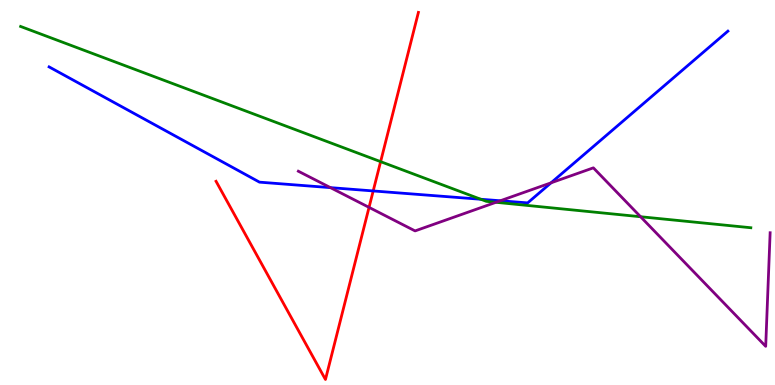[{'lines': ['blue', 'red'], 'intersections': [{'x': 4.82, 'y': 5.04}]}, {'lines': ['green', 'red'], 'intersections': [{'x': 4.91, 'y': 5.8}]}, {'lines': ['purple', 'red'], 'intersections': [{'x': 4.76, 'y': 4.61}]}, {'lines': ['blue', 'green'], 'intersections': [{'x': 6.2, 'y': 4.82}]}, {'lines': ['blue', 'purple'], 'intersections': [{'x': 4.26, 'y': 5.13}, {'x': 6.46, 'y': 4.79}, {'x': 7.11, 'y': 5.25}]}, {'lines': ['green', 'purple'], 'intersections': [{'x': 6.4, 'y': 4.75}, {'x': 8.27, 'y': 4.37}]}]